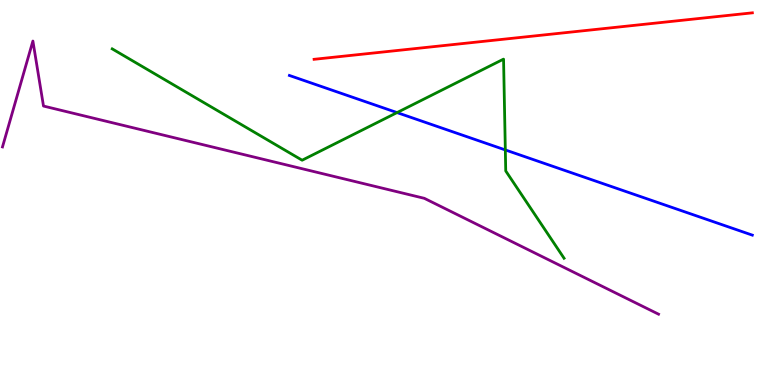[{'lines': ['blue', 'red'], 'intersections': []}, {'lines': ['green', 'red'], 'intersections': []}, {'lines': ['purple', 'red'], 'intersections': []}, {'lines': ['blue', 'green'], 'intersections': [{'x': 5.12, 'y': 7.08}, {'x': 6.52, 'y': 6.11}]}, {'lines': ['blue', 'purple'], 'intersections': []}, {'lines': ['green', 'purple'], 'intersections': []}]